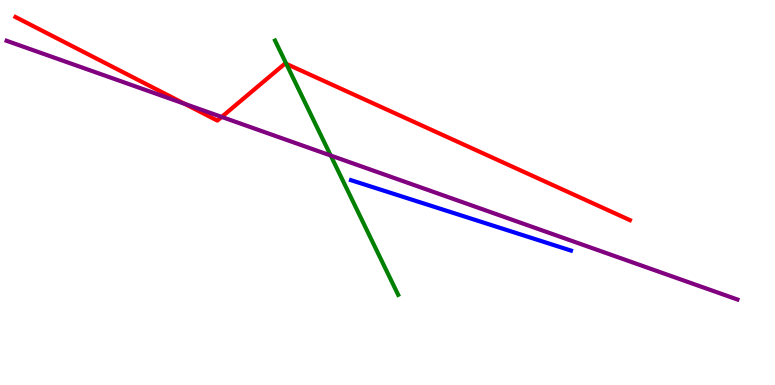[{'lines': ['blue', 'red'], 'intersections': []}, {'lines': ['green', 'red'], 'intersections': [{'x': 3.69, 'y': 8.34}]}, {'lines': ['purple', 'red'], 'intersections': [{'x': 2.38, 'y': 7.3}, {'x': 2.86, 'y': 6.96}]}, {'lines': ['blue', 'green'], 'intersections': []}, {'lines': ['blue', 'purple'], 'intersections': []}, {'lines': ['green', 'purple'], 'intersections': [{'x': 4.27, 'y': 5.96}]}]